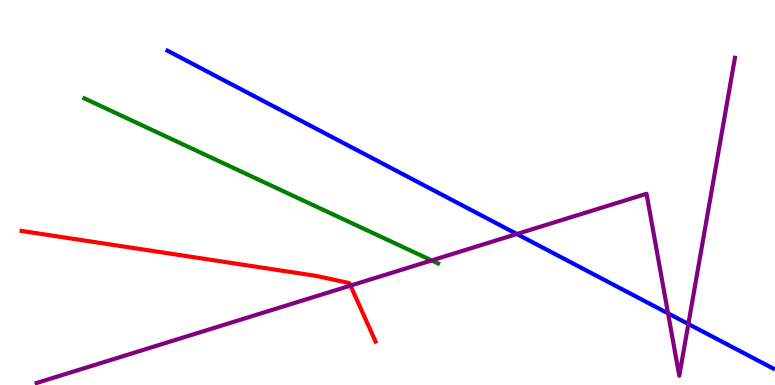[{'lines': ['blue', 'red'], 'intersections': []}, {'lines': ['green', 'red'], 'intersections': []}, {'lines': ['purple', 'red'], 'intersections': [{'x': 4.52, 'y': 2.58}]}, {'lines': ['blue', 'green'], 'intersections': []}, {'lines': ['blue', 'purple'], 'intersections': [{'x': 6.67, 'y': 3.92}, {'x': 8.62, 'y': 1.86}, {'x': 8.88, 'y': 1.58}]}, {'lines': ['green', 'purple'], 'intersections': [{'x': 5.57, 'y': 3.24}]}]